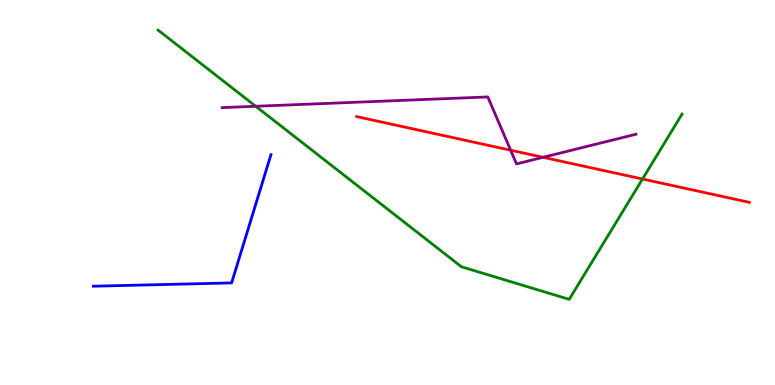[{'lines': ['blue', 'red'], 'intersections': []}, {'lines': ['green', 'red'], 'intersections': [{'x': 8.29, 'y': 5.35}]}, {'lines': ['purple', 'red'], 'intersections': [{'x': 6.59, 'y': 6.1}, {'x': 7.01, 'y': 5.91}]}, {'lines': ['blue', 'green'], 'intersections': []}, {'lines': ['blue', 'purple'], 'intersections': []}, {'lines': ['green', 'purple'], 'intersections': [{'x': 3.3, 'y': 7.24}]}]